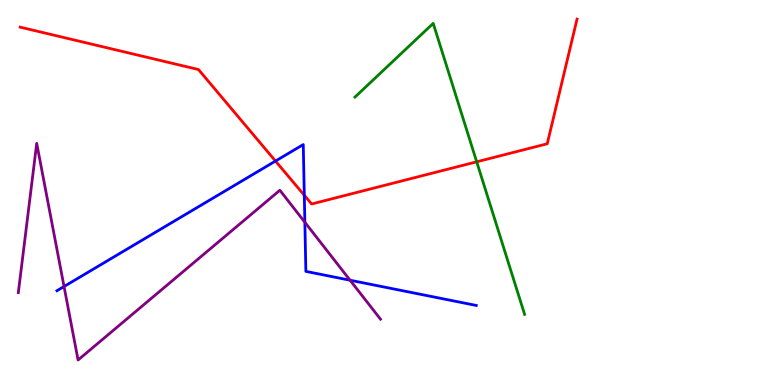[{'lines': ['blue', 'red'], 'intersections': [{'x': 3.55, 'y': 5.82}, {'x': 3.93, 'y': 4.93}]}, {'lines': ['green', 'red'], 'intersections': [{'x': 6.15, 'y': 5.8}]}, {'lines': ['purple', 'red'], 'intersections': []}, {'lines': ['blue', 'green'], 'intersections': []}, {'lines': ['blue', 'purple'], 'intersections': [{'x': 0.826, 'y': 2.56}, {'x': 3.93, 'y': 4.23}, {'x': 4.52, 'y': 2.72}]}, {'lines': ['green', 'purple'], 'intersections': []}]